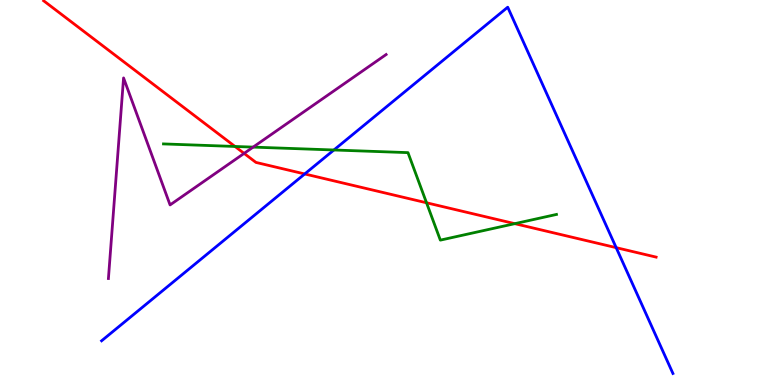[{'lines': ['blue', 'red'], 'intersections': [{'x': 3.93, 'y': 5.48}, {'x': 7.95, 'y': 3.57}]}, {'lines': ['green', 'red'], 'intersections': [{'x': 3.03, 'y': 6.2}, {'x': 5.5, 'y': 4.73}, {'x': 6.64, 'y': 4.19}]}, {'lines': ['purple', 'red'], 'intersections': [{'x': 3.15, 'y': 6.02}]}, {'lines': ['blue', 'green'], 'intersections': [{'x': 4.31, 'y': 6.1}]}, {'lines': ['blue', 'purple'], 'intersections': []}, {'lines': ['green', 'purple'], 'intersections': [{'x': 3.27, 'y': 6.18}]}]